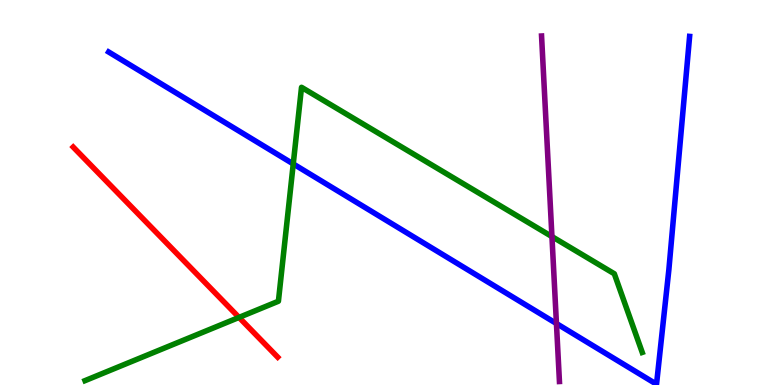[{'lines': ['blue', 'red'], 'intersections': []}, {'lines': ['green', 'red'], 'intersections': [{'x': 3.08, 'y': 1.76}]}, {'lines': ['purple', 'red'], 'intersections': []}, {'lines': ['blue', 'green'], 'intersections': [{'x': 3.78, 'y': 5.74}]}, {'lines': ['blue', 'purple'], 'intersections': [{'x': 7.18, 'y': 1.6}]}, {'lines': ['green', 'purple'], 'intersections': [{'x': 7.12, 'y': 3.85}]}]